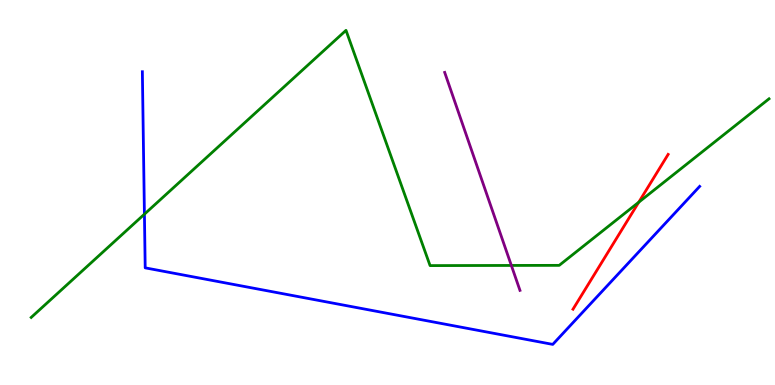[{'lines': ['blue', 'red'], 'intersections': []}, {'lines': ['green', 'red'], 'intersections': [{'x': 8.24, 'y': 4.75}]}, {'lines': ['purple', 'red'], 'intersections': []}, {'lines': ['blue', 'green'], 'intersections': [{'x': 1.86, 'y': 4.44}]}, {'lines': ['blue', 'purple'], 'intersections': []}, {'lines': ['green', 'purple'], 'intersections': [{'x': 6.6, 'y': 3.11}]}]